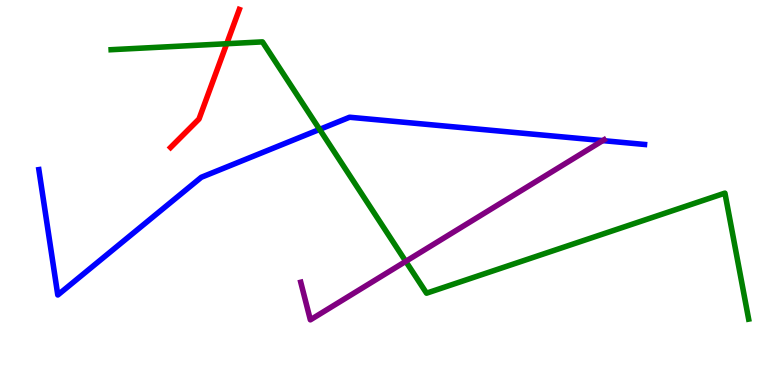[{'lines': ['blue', 'red'], 'intersections': []}, {'lines': ['green', 'red'], 'intersections': [{'x': 2.93, 'y': 8.86}]}, {'lines': ['purple', 'red'], 'intersections': []}, {'lines': ['blue', 'green'], 'intersections': [{'x': 4.12, 'y': 6.64}]}, {'lines': ['blue', 'purple'], 'intersections': [{'x': 7.78, 'y': 6.35}]}, {'lines': ['green', 'purple'], 'intersections': [{'x': 5.24, 'y': 3.21}]}]